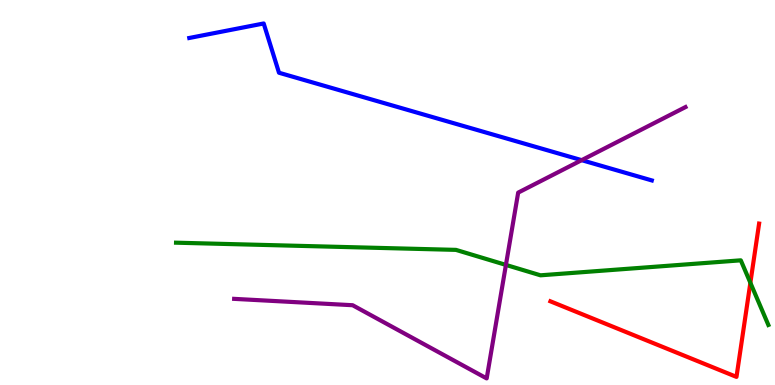[{'lines': ['blue', 'red'], 'intersections': []}, {'lines': ['green', 'red'], 'intersections': [{'x': 9.68, 'y': 2.65}]}, {'lines': ['purple', 'red'], 'intersections': []}, {'lines': ['blue', 'green'], 'intersections': []}, {'lines': ['blue', 'purple'], 'intersections': [{'x': 7.51, 'y': 5.84}]}, {'lines': ['green', 'purple'], 'intersections': [{'x': 6.53, 'y': 3.12}]}]